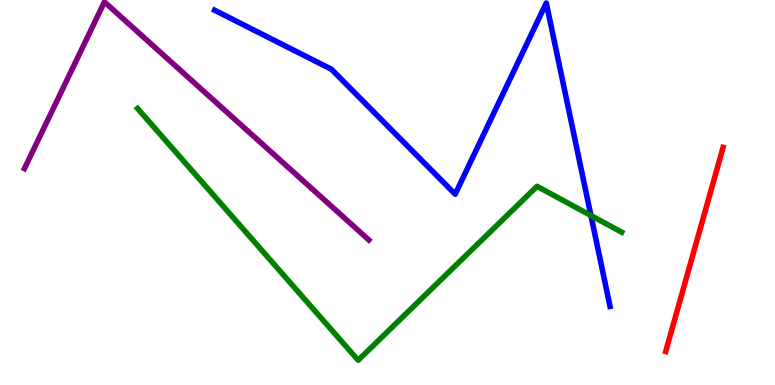[{'lines': ['blue', 'red'], 'intersections': []}, {'lines': ['green', 'red'], 'intersections': []}, {'lines': ['purple', 'red'], 'intersections': []}, {'lines': ['blue', 'green'], 'intersections': [{'x': 7.63, 'y': 4.4}]}, {'lines': ['blue', 'purple'], 'intersections': []}, {'lines': ['green', 'purple'], 'intersections': []}]